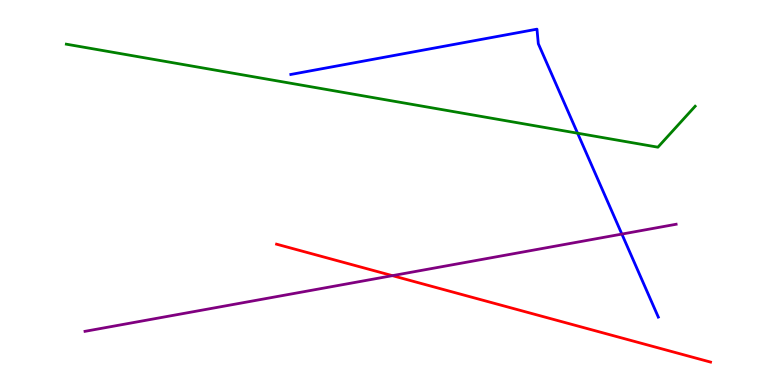[{'lines': ['blue', 'red'], 'intersections': []}, {'lines': ['green', 'red'], 'intersections': []}, {'lines': ['purple', 'red'], 'intersections': [{'x': 5.06, 'y': 2.84}]}, {'lines': ['blue', 'green'], 'intersections': [{'x': 7.45, 'y': 6.54}]}, {'lines': ['blue', 'purple'], 'intersections': [{'x': 8.02, 'y': 3.92}]}, {'lines': ['green', 'purple'], 'intersections': []}]